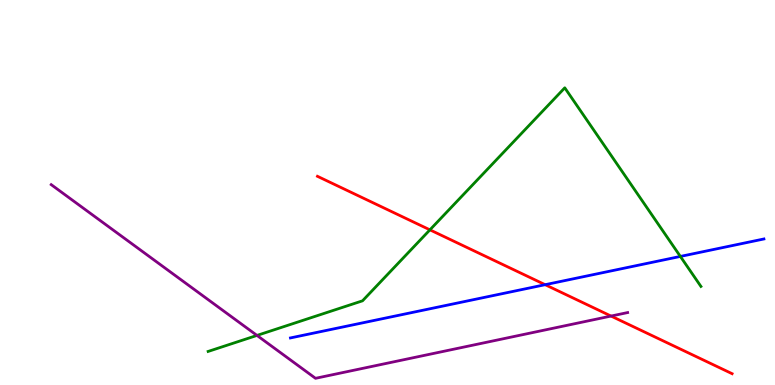[{'lines': ['blue', 'red'], 'intersections': [{'x': 7.03, 'y': 2.61}]}, {'lines': ['green', 'red'], 'intersections': [{'x': 5.55, 'y': 4.03}]}, {'lines': ['purple', 'red'], 'intersections': [{'x': 7.88, 'y': 1.79}]}, {'lines': ['blue', 'green'], 'intersections': [{'x': 8.78, 'y': 3.34}]}, {'lines': ['blue', 'purple'], 'intersections': []}, {'lines': ['green', 'purple'], 'intersections': [{'x': 3.32, 'y': 1.29}]}]